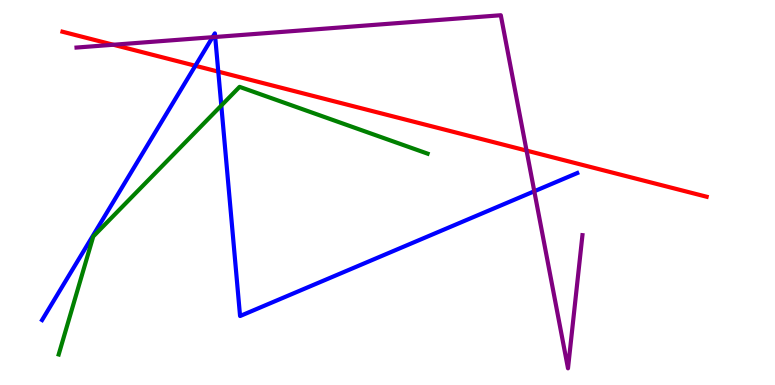[{'lines': ['blue', 'red'], 'intersections': [{'x': 2.52, 'y': 8.29}, {'x': 2.82, 'y': 8.14}]}, {'lines': ['green', 'red'], 'intersections': []}, {'lines': ['purple', 'red'], 'intersections': [{'x': 1.46, 'y': 8.84}, {'x': 6.79, 'y': 6.09}]}, {'lines': ['blue', 'green'], 'intersections': [{'x': 2.86, 'y': 7.26}]}, {'lines': ['blue', 'purple'], 'intersections': [{'x': 2.74, 'y': 9.03}, {'x': 2.78, 'y': 9.04}, {'x': 6.89, 'y': 5.03}]}, {'lines': ['green', 'purple'], 'intersections': []}]